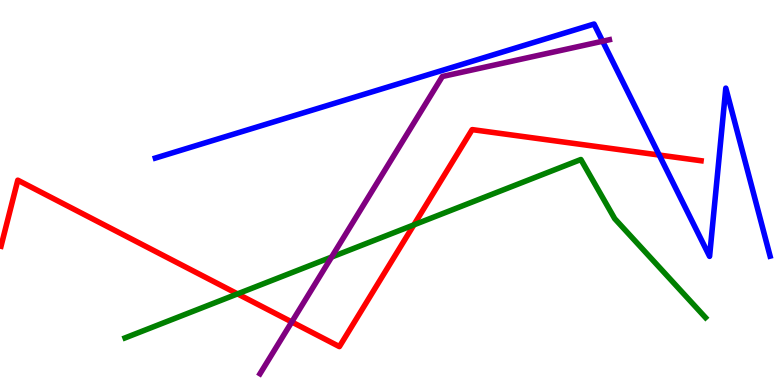[{'lines': ['blue', 'red'], 'intersections': [{'x': 8.51, 'y': 5.97}]}, {'lines': ['green', 'red'], 'intersections': [{'x': 3.06, 'y': 2.37}, {'x': 5.34, 'y': 4.16}]}, {'lines': ['purple', 'red'], 'intersections': [{'x': 3.76, 'y': 1.64}]}, {'lines': ['blue', 'green'], 'intersections': []}, {'lines': ['blue', 'purple'], 'intersections': [{'x': 7.78, 'y': 8.93}]}, {'lines': ['green', 'purple'], 'intersections': [{'x': 4.28, 'y': 3.32}]}]